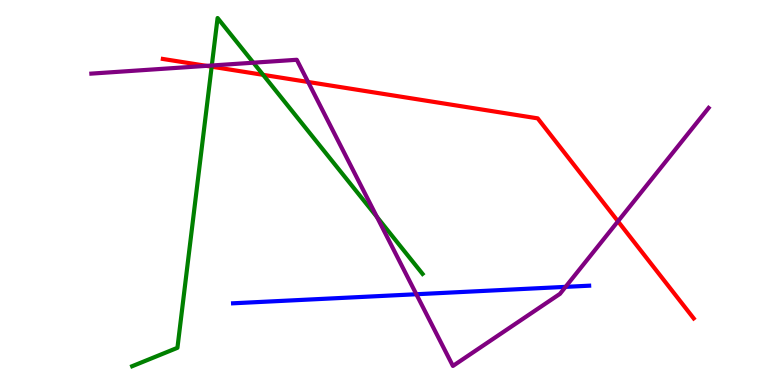[{'lines': ['blue', 'red'], 'intersections': []}, {'lines': ['green', 'red'], 'intersections': [{'x': 2.73, 'y': 8.27}, {'x': 3.39, 'y': 8.06}]}, {'lines': ['purple', 'red'], 'intersections': [{'x': 2.66, 'y': 8.29}, {'x': 3.98, 'y': 7.87}, {'x': 7.97, 'y': 4.25}]}, {'lines': ['blue', 'green'], 'intersections': []}, {'lines': ['blue', 'purple'], 'intersections': [{'x': 5.37, 'y': 2.36}, {'x': 7.3, 'y': 2.55}]}, {'lines': ['green', 'purple'], 'intersections': [{'x': 2.73, 'y': 8.3}, {'x': 3.27, 'y': 8.37}, {'x': 4.86, 'y': 4.37}]}]